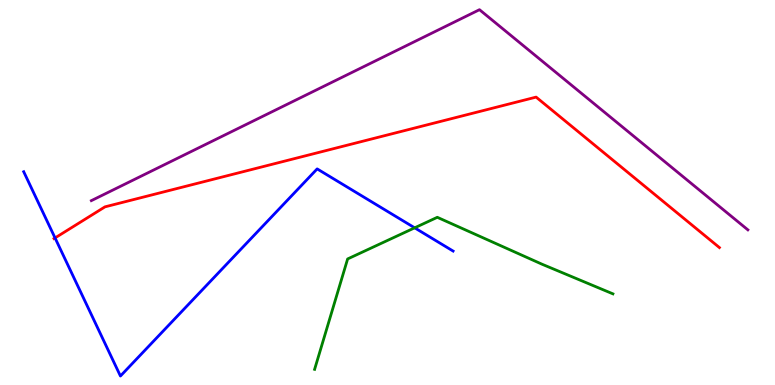[{'lines': ['blue', 'red'], 'intersections': [{'x': 0.71, 'y': 3.82}]}, {'lines': ['green', 'red'], 'intersections': []}, {'lines': ['purple', 'red'], 'intersections': []}, {'lines': ['blue', 'green'], 'intersections': [{'x': 5.35, 'y': 4.08}]}, {'lines': ['blue', 'purple'], 'intersections': []}, {'lines': ['green', 'purple'], 'intersections': []}]